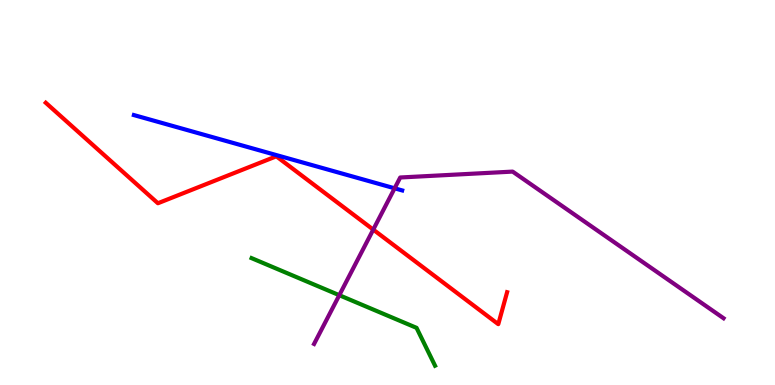[{'lines': ['blue', 'red'], 'intersections': []}, {'lines': ['green', 'red'], 'intersections': []}, {'lines': ['purple', 'red'], 'intersections': [{'x': 4.82, 'y': 4.04}]}, {'lines': ['blue', 'green'], 'intersections': []}, {'lines': ['blue', 'purple'], 'intersections': [{'x': 5.09, 'y': 5.11}]}, {'lines': ['green', 'purple'], 'intersections': [{'x': 4.38, 'y': 2.33}]}]